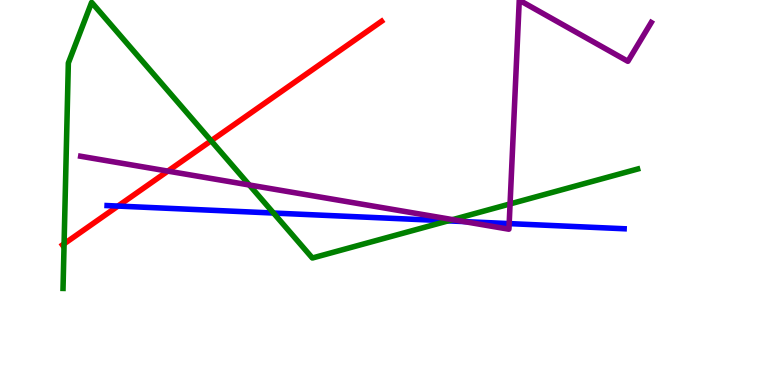[{'lines': ['blue', 'red'], 'intersections': [{'x': 1.52, 'y': 4.65}]}, {'lines': ['green', 'red'], 'intersections': [{'x': 0.827, 'y': 3.67}, {'x': 2.72, 'y': 6.34}]}, {'lines': ['purple', 'red'], 'intersections': [{'x': 2.17, 'y': 5.56}]}, {'lines': ['blue', 'green'], 'intersections': [{'x': 3.53, 'y': 4.47}, {'x': 5.78, 'y': 4.26}]}, {'lines': ['blue', 'purple'], 'intersections': [{'x': 5.99, 'y': 4.24}, {'x': 6.57, 'y': 4.19}]}, {'lines': ['green', 'purple'], 'intersections': [{'x': 3.22, 'y': 5.2}, {'x': 5.84, 'y': 4.3}, {'x': 6.58, 'y': 4.7}]}]